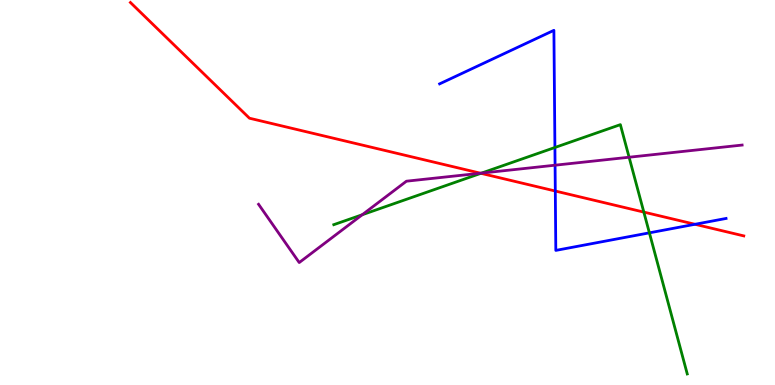[{'lines': ['blue', 'red'], 'intersections': [{'x': 7.17, 'y': 5.04}, {'x': 8.97, 'y': 4.17}]}, {'lines': ['green', 'red'], 'intersections': [{'x': 6.21, 'y': 5.5}, {'x': 8.31, 'y': 4.49}]}, {'lines': ['purple', 'red'], 'intersections': [{'x': 6.2, 'y': 5.5}]}, {'lines': ['blue', 'green'], 'intersections': [{'x': 7.16, 'y': 6.17}, {'x': 8.38, 'y': 3.95}]}, {'lines': ['blue', 'purple'], 'intersections': [{'x': 7.16, 'y': 5.71}]}, {'lines': ['green', 'purple'], 'intersections': [{'x': 4.67, 'y': 4.42}, {'x': 6.21, 'y': 5.5}, {'x': 8.12, 'y': 5.92}]}]